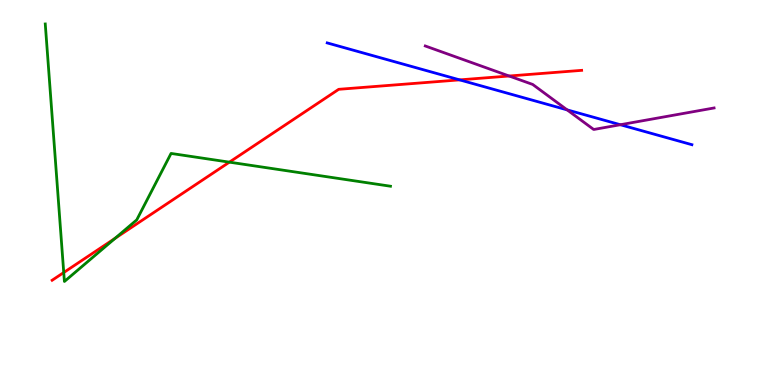[{'lines': ['blue', 'red'], 'intersections': [{'x': 5.93, 'y': 7.93}]}, {'lines': ['green', 'red'], 'intersections': [{'x': 0.822, 'y': 2.92}, {'x': 1.49, 'y': 3.81}, {'x': 2.96, 'y': 5.79}]}, {'lines': ['purple', 'red'], 'intersections': [{'x': 6.57, 'y': 8.03}]}, {'lines': ['blue', 'green'], 'intersections': []}, {'lines': ['blue', 'purple'], 'intersections': [{'x': 7.32, 'y': 7.15}, {'x': 8.0, 'y': 6.76}]}, {'lines': ['green', 'purple'], 'intersections': []}]